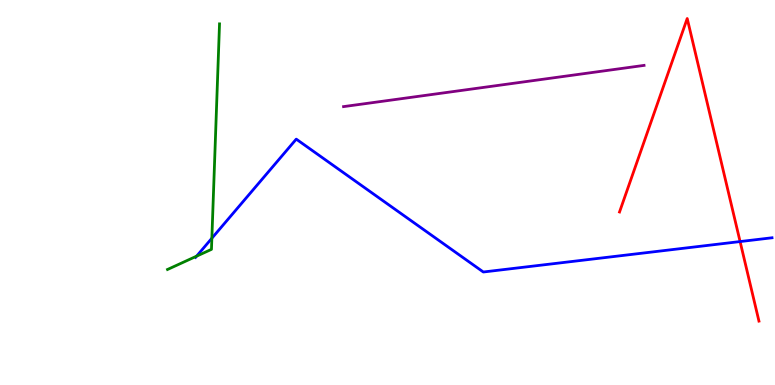[{'lines': ['blue', 'red'], 'intersections': [{'x': 9.55, 'y': 3.73}]}, {'lines': ['green', 'red'], 'intersections': []}, {'lines': ['purple', 'red'], 'intersections': []}, {'lines': ['blue', 'green'], 'intersections': [{'x': 2.54, 'y': 3.35}, {'x': 2.73, 'y': 3.81}]}, {'lines': ['blue', 'purple'], 'intersections': []}, {'lines': ['green', 'purple'], 'intersections': []}]